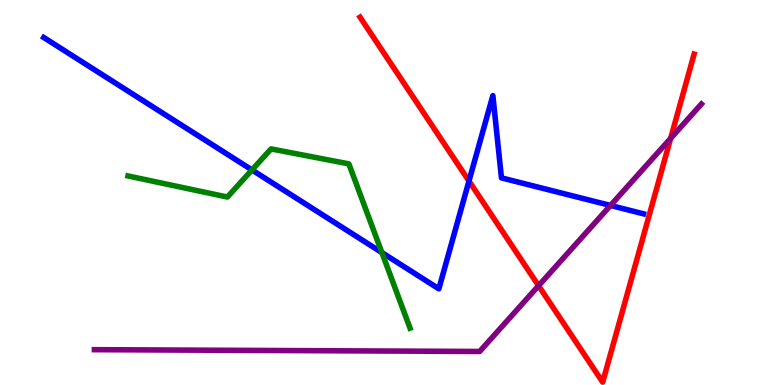[{'lines': ['blue', 'red'], 'intersections': [{'x': 6.05, 'y': 5.3}]}, {'lines': ['green', 'red'], 'intersections': []}, {'lines': ['purple', 'red'], 'intersections': [{'x': 6.95, 'y': 2.58}, {'x': 8.65, 'y': 6.41}]}, {'lines': ['blue', 'green'], 'intersections': [{'x': 3.25, 'y': 5.59}, {'x': 4.93, 'y': 3.44}]}, {'lines': ['blue', 'purple'], 'intersections': [{'x': 7.88, 'y': 4.66}]}, {'lines': ['green', 'purple'], 'intersections': []}]